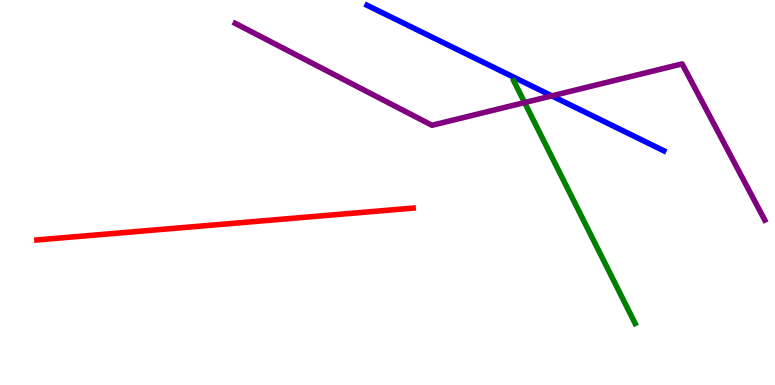[{'lines': ['blue', 'red'], 'intersections': []}, {'lines': ['green', 'red'], 'intersections': []}, {'lines': ['purple', 'red'], 'intersections': []}, {'lines': ['blue', 'green'], 'intersections': []}, {'lines': ['blue', 'purple'], 'intersections': [{'x': 7.12, 'y': 7.51}]}, {'lines': ['green', 'purple'], 'intersections': [{'x': 6.77, 'y': 7.34}]}]